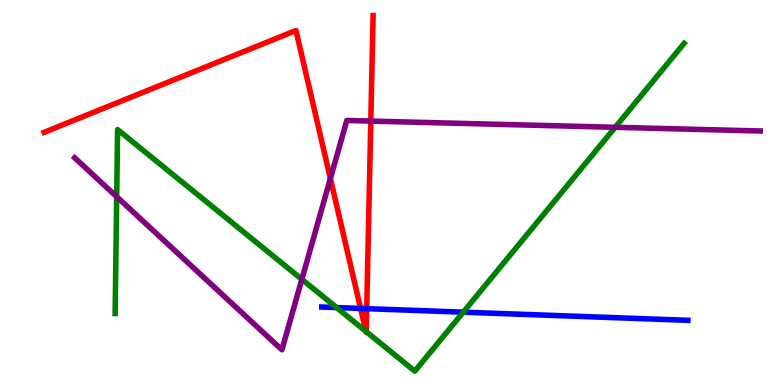[{'lines': ['blue', 'red'], 'intersections': [{'x': 4.65, 'y': 1.99}, {'x': 4.73, 'y': 1.98}]}, {'lines': ['green', 'red'], 'intersections': [{'x': 4.72, 'y': 1.39}, {'x': 4.73, 'y': 1.39}]}, {'lines': ['purple', 'red'], 'intersections': [{'x': 4.26, 'y': 5.36}, {'x': 4.78, 'y': 6.86}]}, {'lines': ['blue', 'green'], 'intersections': [{'x': 4.34, 'y': 2.01}, {'x': 5.98, 'y': 1.89}]}, {'lines': ['blue', 'purple'], 'intersections': []}, {'lines': ['green', 'purple'], 'intersections': [{'x': 1.51, 'y': 4.89}, {'x': 3.89, 'y': 2.74}, {'x': 7.94, 'y': 6.69}]}]